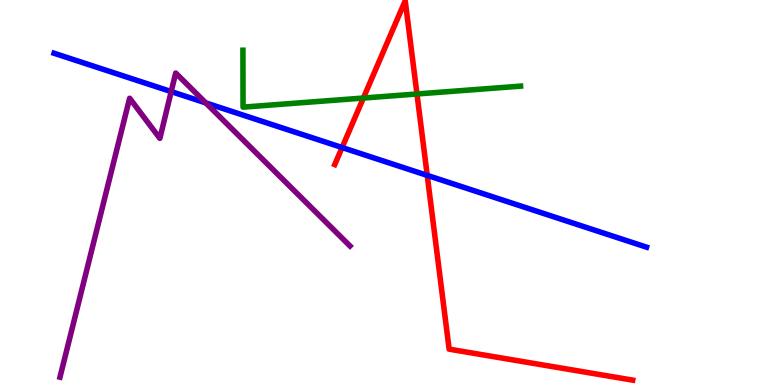[{'lines': ['blue', 'red'], 'intersections': [{'x': 4.41, 'y': 6.17}, {'x': 5.51, 'y': 5.44}]}, {'lines': ['green', 'red'], 'intersections': [{'x': 4.69, 'y': 7.45}, {'x': 5.38, 'y': 7.56}]}, {'lines': ['purple', 'red'], 'intersections': []}, {'lines': ['blue', 'green'], 'intersections': []}, {'lines': ['blue', 'purple'], 'intersections': [{'x': 2.21, 'y': 7.62}, {'x': 2.66, 'y': 7.33}]}, {'lines': ['green', 'purple'], 'intersections': []}]